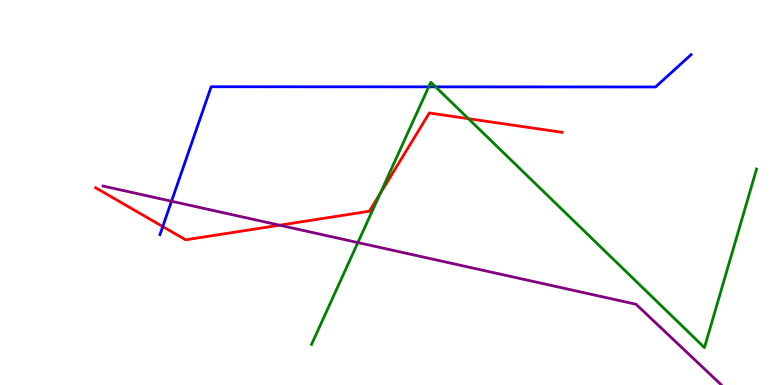[{'lines': ['blue', 'red'], 'intersections': [{'x': 2.1, 'y': 4.12}]}, {'lines': ['green', 'red'], 'intersections': [{'x': 4.9, 'y': 4.97}, {'x': 6.04, 'y': 6.92}]}, {'lines': ['purple', 'red'], 'intersections': [{'x': 3.61, 'y': 4.15}]}, {'lines': ['blue', 'green'], 'intersections': [{'x': 5.53, 'y': 7.74}, {'x': 5.62, 'y': 7.74}]}, {'lines': ['blue', 'purple'], 'intersections': [{'x': 2.21, 'y': 4.77}]}, {'lines': ['green', 'purple'], 'intersections': [{'x': 4.62, 'y': 3.7}]}]